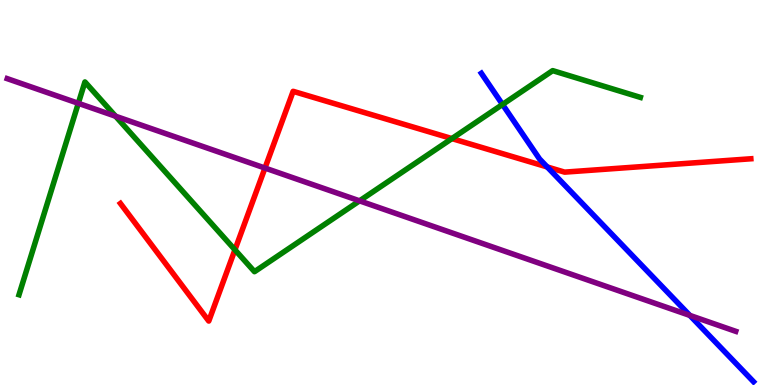[{'lines': ['blue', 'red'], 'intersections': [{'x': 7.06, 'y': 5.66}]}, {'lines': ['green', 'red'], 'intersections': [{'x': 3.03, 'y': 3.51}, {'x': 5.83, 'y': 6.4}]}, {'lines': ['purple', 'red'], 'intersections': [{'x': 3.42, 'y': 5.64}]}, {'lines': ['blue', 'green'], 'intersections': [{'x': 6.48, 'y': 7.29}]}, {'lines': ['blue', 'purple'], 'intersections': [{'x': 8.9, 'y': 1.81}]}, {'lines': ['green', 'purple'], 'intersections': [{'x': 1.01, 'y': 7.32}, {'x': 1.49, 'y': 6.98}, {'x': 4.64, 'y': 4.78}]}]